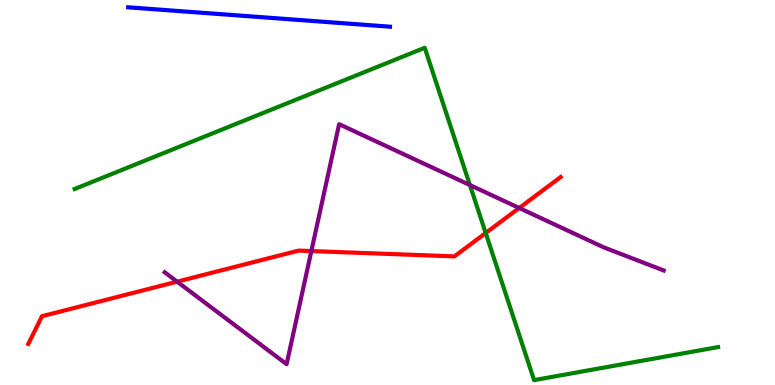[{'lines': ['blue', 'red'], 'intersections': []}, {'lines': ['green', 'red'], 'intersections': [{'x': 6.27, 'y': 3.95}]}, {'lines': ['purple', 'red'], 'intersections': [{'x': 2.29, 'y': 2.68}, {'x': 4.02, 'y': 3.48}, {'x': 6.7, 'y': 4.6}]}, {'lines': ['blue', 'green'], 'intersections': []}, {'lines': ['blue', 'purple'], 'intersections': []}, {'lines': ['green', 'purple'], 'intersections': [{'x': 6.06, 'y': 5.19}]}]